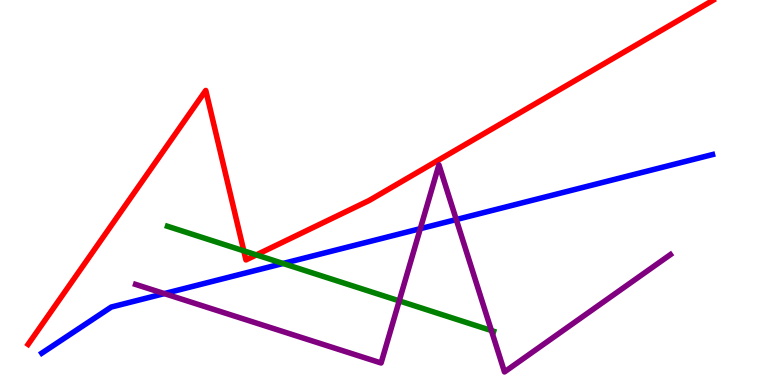[{'lines': ['blue', 'red'], 'intersections': []}, {'lines': ['green', 'red'], 'intersections': [{'x': 3.15, 'y': 3.48}, {'x': 3.31, 'y': 3.38}]}, {'lines': ['purple', 'red'], 'intersections': []}, {'lines': ['blue', 'green'], 'intersections': [{'x': 3.65, 'y': 3.16}]}, {'lines': ['blue', 'purple'], 'intersections': [{'x': 2.12, 'y': 2.37}, {'x': 5.42, 'y': 4.06}, {'x': 5.89, 'y': 4.3}]}, {'lines': ['green', 'purple'], 'intersections': [{'x': 5.15, 'y': 2.19}, {'x': 6.34, 'y': 1.41}]}]